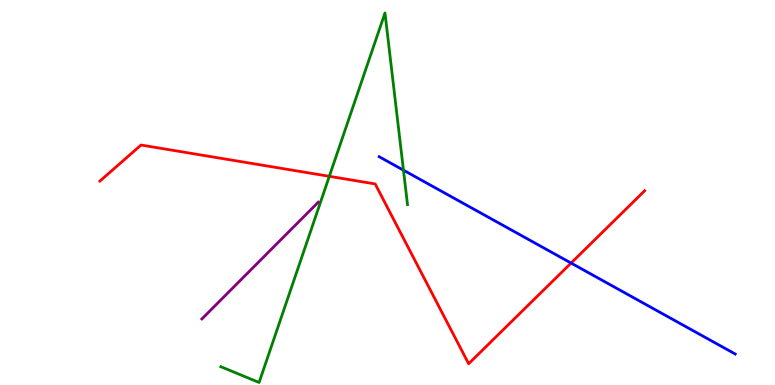[{'lines': ['blue', 'red'], 'intersections': [{'x': 7.37, 'y': 3.17}]}, {'lines': ['green', 'red'], 'intersections': [{'x': 4.25, 'y': 5.42}]}, {'lines': ['purple', 'red'], 'intersections': []}, {'lines': ['blue', 'green'], 'intersections': [{'x': 5.21, 'y': 5.58}]}, {'lines': ['blue', 'purple'], 'intersections': []}, {'lines': ['green', 'purple'], 'intersections': []}]